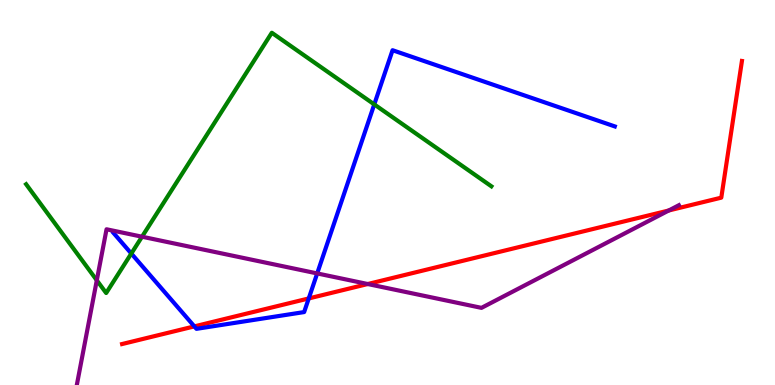[{'lines': ['blue', 'red'], 'intersections': [{'x': 2.51, 'y': 1.52}, {'x': 3.98, 'y': 2.25}]}, {'lines': ['green', 'red'], 'intersections': []}, {'lines': ['purple', 'red'], 'intersections': [{'x': 4.75, 'y': 2.62}, {'x': 8.63, 'y': 4.53}]}, {'lines': ['blue', 'green'], 'intersections': [{'x': 1.69, 'y': 3.41}, {'x': 4.83, 'y': 7.29}]}, {'lines': ['blue', 'purple'], 'intersections': [{'x': 4.09, 'y': 2.9}]}, {'lines': ['green', 'purple'], 'intersections': [{'x': 1.25, 'y': 2.72}, {'x': 1.83, 'y': 3.85}]}]